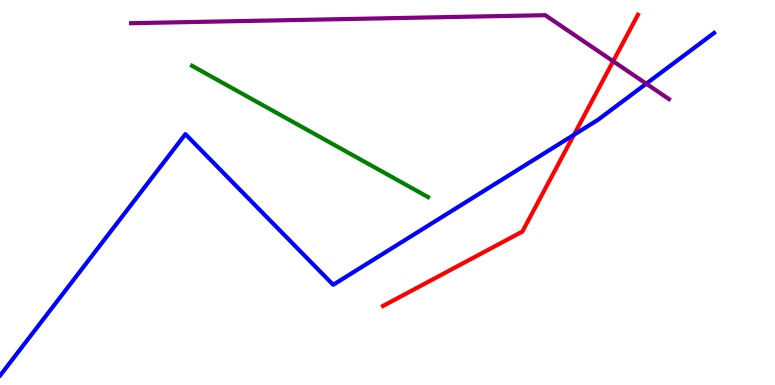[{'lines': ['blue', 'red'], 'intersections': [{'x': 7.41, 'y': 6.5}]}, {'lines': ['green', 'red'], 'intersections': []}, {'lines': ['purple', 'red'], 'intersections': [{'x': 7.91, 'y': 8.41}]}, {'lines': ['blue', 'green'], 'intersections': []}, {'lines': ['blue', 'purple'], 'intersections': [{'x': 8.34, 'y': 7.83}]}, {'lines': ['green', 'purple'], 'intersections': []}]